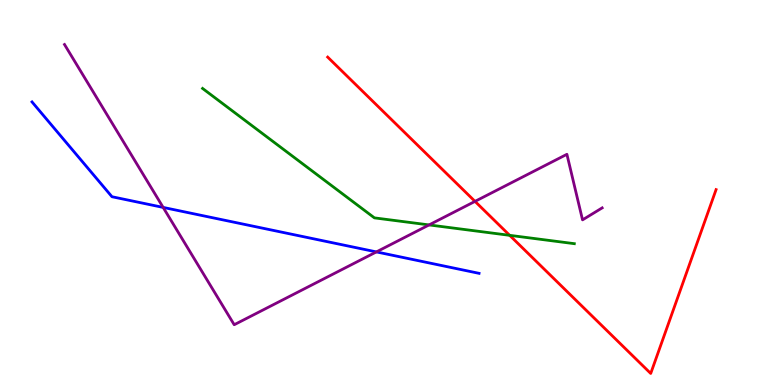[{'lines': ['blue', 'red'], 'intersections': []}, {'lines': ['green', 'red'], 'intersections': [{'x': 6.58, 'y': 3.89}]}, {'lines': ['purple', 'red'], 'intersections': [{'x': 6.13, 'y': 4.77}]}, {'lines': ['blue', 'green'], 'intersections': []}, {'lines': ['blue', 'purple'], 'intersections': [{'x': 2.11, 'y': 4.61}, {'x': 4.86, 'y': 3.46}]}, {'lines': ['green', 'purple'], 'intersections': [{'x': 5.54, 'y': 4.16}]}]